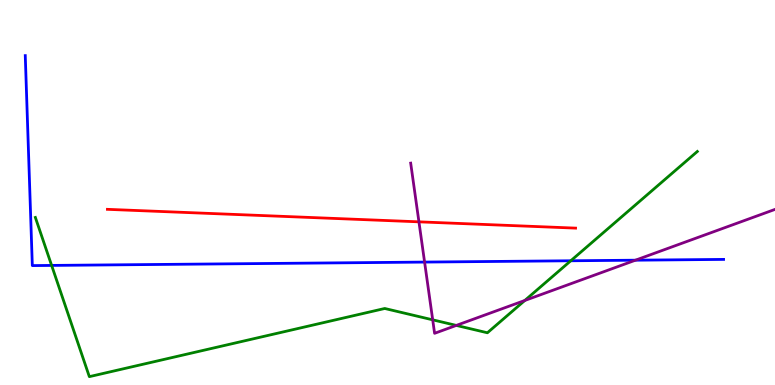[{'lines': ['blue', 'red'], 'intersections': []}, {'lines': ['green', 'red'], 'intersections': []}, {'lines': ['purple', 'red'], 'intersections': [{'x': 5.41, 'y': 4.24}]}, {'lines': ['blue', 'green'], 'intersections': [{'x': 0.666, 'y': 3.11}, {'x': 7.36, 'y': 3.23}]}, {'lines': ['blue', 'purple'], 'intersections': [{'x': 5.48, 'y': 3.19}, {'x': 8.2, 'y': 3.24}]}, {'lines': ['green', 'purple'], 'intersections': [{'x': 5.58, 'y': 1.69}, {'x': 5.89, 'y': 1.55}, {'x': 6.77, 'y': 2.2}]}]